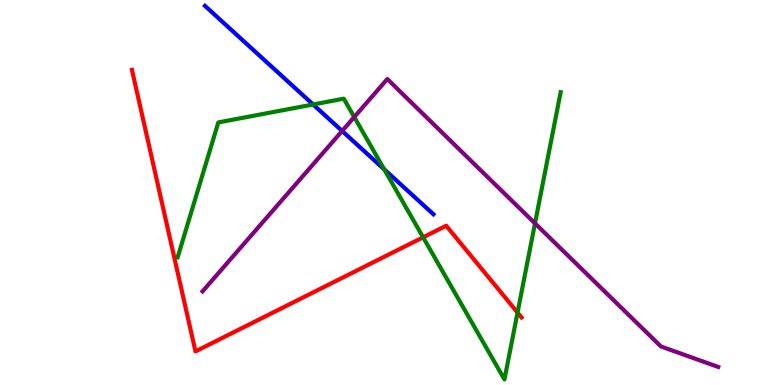[{'lines': ['blue', 'red'], 'intersections': []}, {'lines': ['green', 'red'], 'intersections': [{'x': 5.46, 'y': 3.84}, {'x': 6.68, 'y': 1.88}]}, {'lines': ['purple', 'red'], 'intersections': []}, {'lines': ['blue', 'green'], 'intersections': [{'x': 4.04, 'y': 7.29}, {'x': 4.96, 'y': 5.6}]}, {'lines': ['blue', 'purple'], 'intersections': [{'x': 4.41, 'y': 6.6}]}, {'lines': ['green', 'purple'], 'intersections': [{'x': 4.57, 'y': 6.96}, {'x': 6.9, 'y': 4.2}]}]